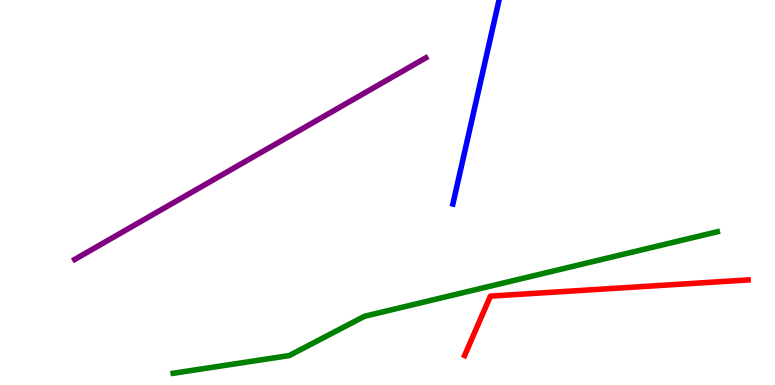[{'lines': ['blue', 'red'], 'intersections': []}, {'lines': ['green', 'red'], 'intersections': []}, {'lines': ['purple', 'red'], 'intersections': []}, {'lines': ['blue', 'green'], 'intersections': []}, {'lines': ['blue', 'purple'], 'intersections': []}, {'lines': ['green', 'purple'], 'intersections': []}]